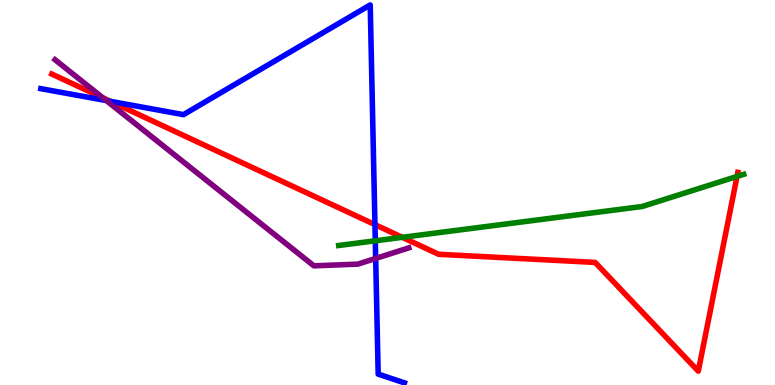[{'lines': ['blue', 'red'], 'intersections': [{'x': 1.42, 'y': 7.37}, {'x': 4.84, 'y': 4.17}]}, {'lines': ['green', 'red'], 'intersections': [{'x': 5.19, 'y': 3.84}, {'x': 9.51, 'y': 5.42}]}, {'lines': ['purple', 'red'], 'intersections': [{'x': 1.33, 'y': 7.46}]}, {'lines': ['blue', 'green'], 'intersections': [{'x': 4.84, 'y': 3.75}]}, {'lines': ['blue', 'purple'], 'intersections': [{'x': 1.37, 'y': 7.39}, {'x': 4.85, 'y': 3.29}]}, {'lines': ['green', 'purple'], 'intersections': []}]